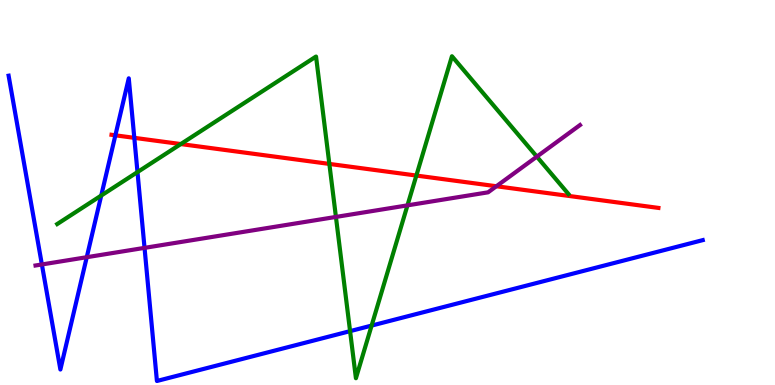[{'lines': ['blue', 'red'], 'intersections': [{'x': 1.49, 'y': 6.49}, {'x': 1.73, 'y': 6.42}]}, {'lines': ['green', 'red'], 'intersections': [{'x': 2.33, 'y': 6.26}, {'x': 4.25, 'y': 5.74}, {'x': 5.37, 'y': 5.44}]}, {'lines': ['purple', 'red'], 'intersections': [{'x': 6.4, 'y': 5.16}]}, {'lines': ['blue', 'green'], 'intersections': [{'x': 1.31, 'y': 4.92}, {'x': 1.77, 'y': 5.53}, {'x': 4.52, 'y': 1.4}, {'x': 4.8, 'y': 1.54}]}, {'lines': ['blue', 'purple'], 'intersections': [{'x': 0.54, 'y': 3.13}, {'x': 1.12, 'y': 3.32}, {'x': 1.86, 'y': 3.56}]}, {'lines': ['green', 'purple'], 'intersections': [{'x': 4.33, 'y': 4.37}, {'x': 5.26, 'y': 4.67}, {'x': 6.93, 'y': 5.93}]}]